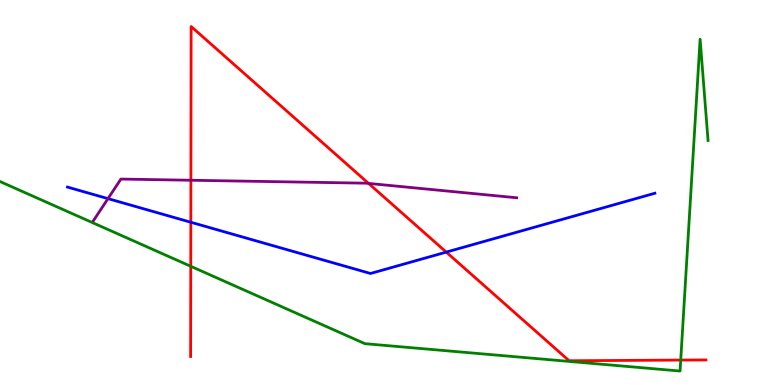[{'lines': ['blue', 'red'], 'intersections': [{'x': 2.46, 'y': 4.23}, {'x': 5.76, 'y': 3.45}]}, {'lines': ['green', 'red'], 'intersections': [{'x': 2.46, 'y': 3.08}, {'x': 8.78, 'y': 0.647}]}, {'lines': ['purple', 'red'], 'intersections': [{'x': 2.46, 'y': 5.32}, {'x': 4.76, 'y': 5.24}]}, {'lines': ['blue', 'green'], 'intersections': []}, {'lines': ['blue', 'purple'], 'intersections': [{'x': 1.39, 'y': 4.84}]}, {'lines': ['green', 'purple'], 'intersections': []}]